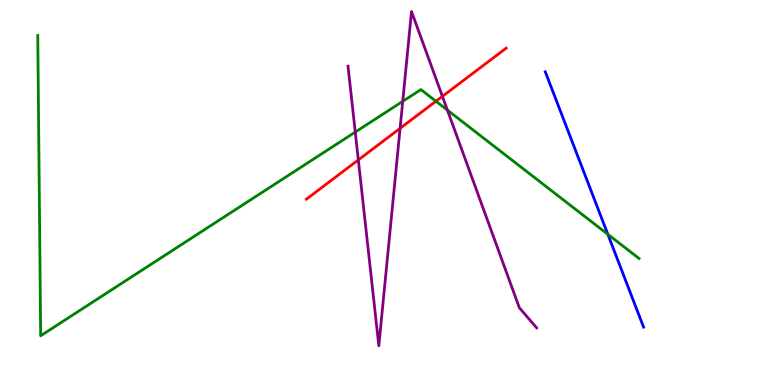[{'lines': ['blue', 'red'], 'intersections': []}, {'lines': ['green', 'red'], 'intersections': [{'x': 5.63, 'y': 7.37}]}, {'lines': ['purple', 'red'], 'intersections': [{'x': 4.62, 'y': 5.85}, {'x': 5.16, 'y': 6.67}, {'x': 5.71, 'y': 7.5}]}, {'lines': ['blue', 'green'], 'intersections': [{'x': 7.84, 'y': 3.91}]}, {'lines': ['blue', 'purple'], 'intersections': []}, {'lines': ['green', 'purple'], 'intersections': [{'x': 4.58, 'y': 6.57}, {'x': 5.2, 'y': 7.37}, {'x': 5.77, 'y': 7.14}]}]